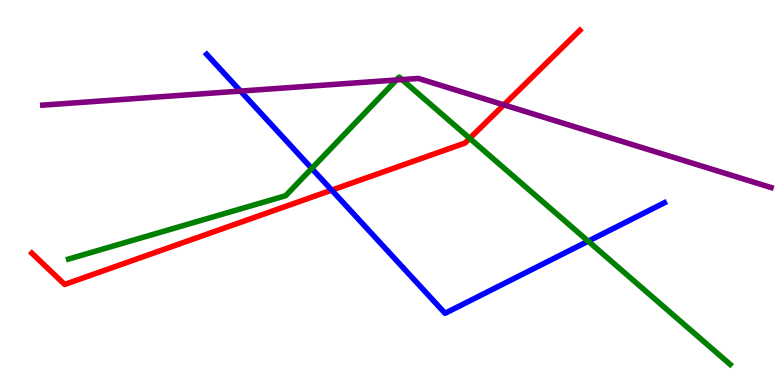[{'lines': ['blue', 'red'], 'intersections': [{'x': 4.28, 'y': 5.06}]}, {'lines': ['green', 'red'], 'intersections': [{'x': 6.06, 'y': 6.41}]}, {'lines': ['purple', 'red'], 'intersections': [{'x': 6.5, 'y': 7.28}]}, {'lines': ['blue', 'green'], 'intersections': [{'x': 4.02, 'y': 5.62}, {'x': 7.59, 'y': 3.74}]}, {'lines': ['blue', 'purple'], 'intersections': [{'x': 3.1, 'y': 7.63}]}, {'lines': ['green', 'purple'], 'intersections': [{'x': 5.12, 'y': 7.92}, {'x': 5.19, 'y': 7.93}]}]